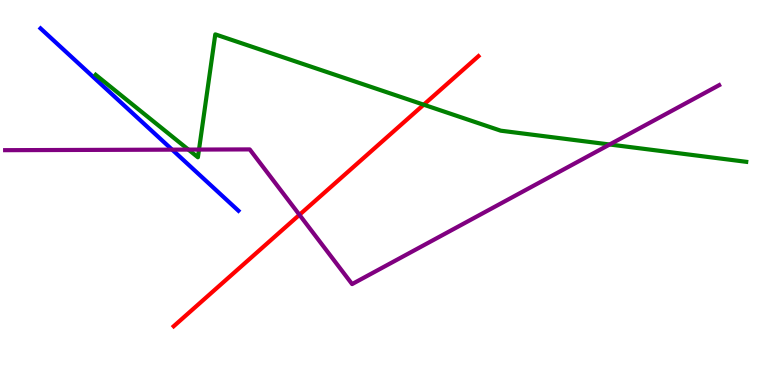[{'lines': ['blue', 'red'], 'intersections': []}, {'lines': ['green', 'red'], 'intersections': [{'x': 5.47, 'y': 7.28}]}, {'lines': ['purple', 'red'], 'intersections': [{'x': 3.86, 'y': 4.42}]}, {'lines': ['blue', 'green'], 'intersections': []}, {'lines': ['blue', 'purple'], 'intersections': [{'x': 2.22, 'y': 6.11}]}, {'lines': ['green', 'purple'], 'intersections': [{'x': 2.43, 'y': 6.11}, {'x': 2.57, 'y': 6.12}, {'x': 7.87, 'y': 6.25}]}]